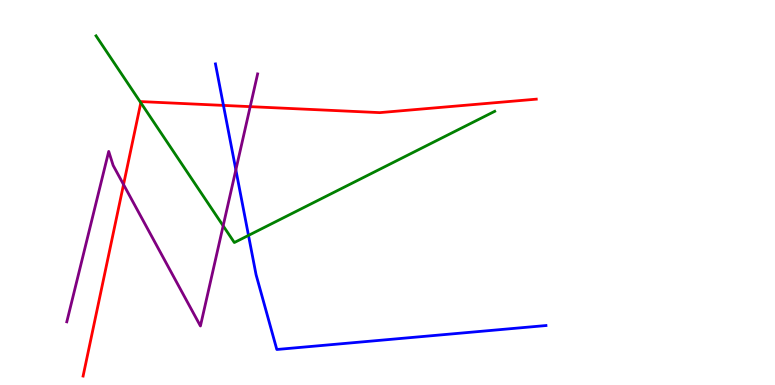[{'lines': ['blue', 'red'], 'intersections': [{'x': 2.88, 'y': 7.26}]}, {'lines': ['green', 'red'], 'intersections': [{'x': 1.82, 'y': 7.33}]}, {'lines': ['purple', 'red'], 'intersections': [{'x': 1.59, 'y': 5.21}, {'x': 3.23, 'y': 7.23}]}, {'lines': ['blue', 'green'], 'intersections': [{'x': 3.21, 'y': 3.89}]}, {'lines': ['blue', 'purple'], 'intersections': [{'x': 3.04, 'y': 5.59}]}, {'lines': ['green', 'purple'], 'intersections': [{'x': 2.88, 'y': 4.13}]}]